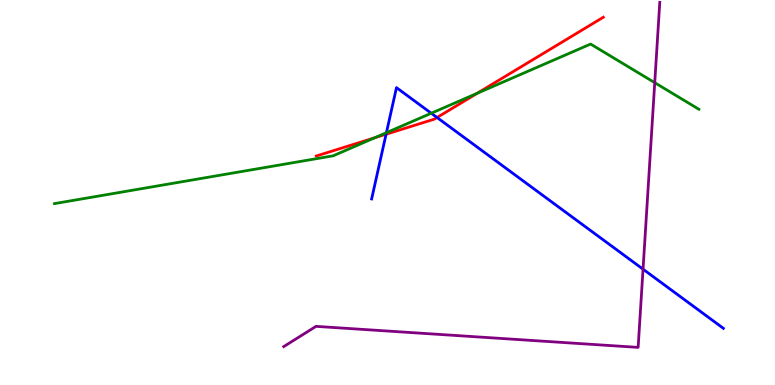[{'lines': ['blue', 'red'], 'intersections': [{'x': 4.98, 'y': 6.51}, {'x': 5.64, 'y': 6.95}]}, {'lines': ['green', 'red'], 'intersections': [{'x': 4.83, 'y': 6.42}, {'x': 6.16, 'y': 7.58}]}, {'lines': ['purple', 'red'], 'intersections': []}, {'lines': ['blue', 'green'], 'intersections': [{'x': 4.99, 'y': 6.55}, {'x': 5.56, 'y': 7.06}]}, {'lines': ['blue', 'purple'], 'intersections': [{'x': 8.3, 'y': 3.01}]}, {'lines': ['green', 'purple'], 'intersections': [{'x': 8.45, 'y': 7.85}]}]